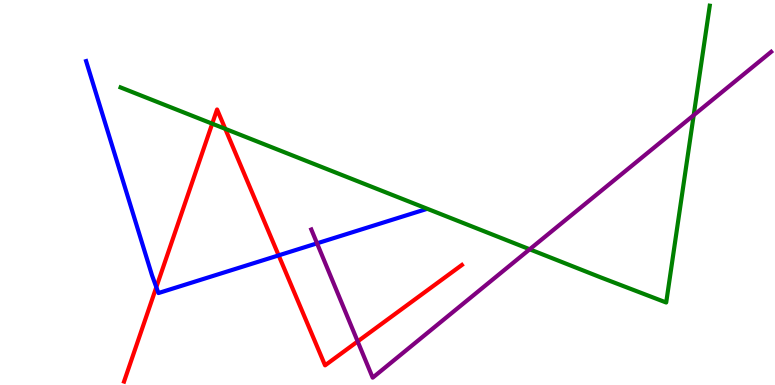[{'lines': ['blue', 'red'], 'intersections': [{'x': 2.02, 'y': 2.54}, {'x': 3.6, 'y': 3.37}]}, {'lines': ['green', 'red'], 'intersections': [{'x': 2.74, 'y': 6.79}, {'x': 2.91, 'y': 6.65}]}, {'lines': ['purple', 'red'], 'intersections': [{'x': 4.62, 'y': 1.13}]}, {'lines': ['blue', 'green'], 'intersections': []}, {'lines': ['blue', 'purple'], 'intersections': [{'x': 4.09, 'y': 3.68}]}, {'lines': ['green', 'purple'], 'intersections': [{'x': 6.83, 'y': 3.52}, {'x': 8.95, 'y': 7.01}]}]